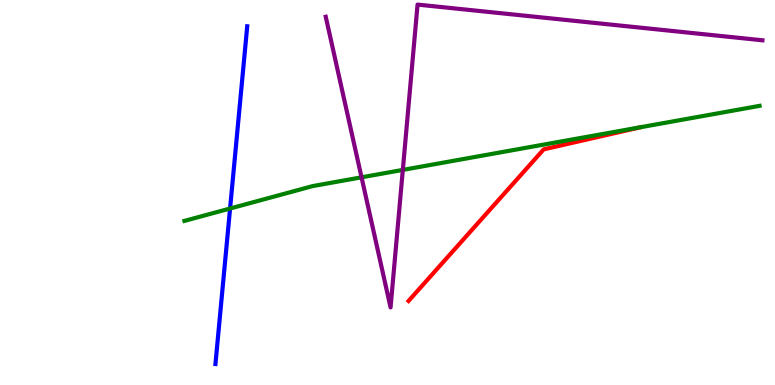[{'lines': ['blue', 'red'], 'intersections': []}, {'lines': ['green', 'red'], 'intersections': []}, {'lines': ['purple', 'red'], 'intersections': []}, {'lines': ['blue', 'green'], 'intersections': [{'x': 2.97, 'y': 4.58}]}, {'lines': ['blue', 'purple'], 'intersections': []}, {'lines': ['green', 'purple'], 'intersections': [{'x': 4.67, 'y': 5.39}, {'x': 5.2, 'y': 5.59}]}]